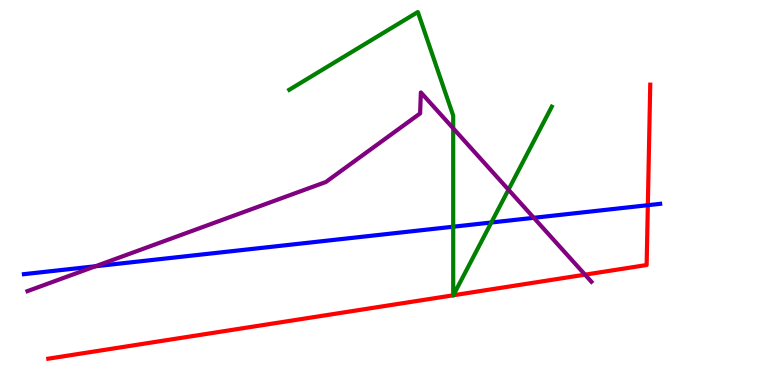[{'lines': ['blue', 'red'], 'intersections': [{'x': 8.36, 'y': 4.67}]}, {'lines': ['green', 'red'], 'intersections': [{'x': 5.85, 'y': 2.33}, {'x': 5.85, 'y': 2.33}]}, {'lines': ['purple', 'red'], 'intersections': [{'x': 7.55, 'y': 2.87}]}, {'lines': ['blue', 'green'], 'intersections': [{'x': 5.85, 'y': 4.11}, {'x': 6.34, 'y': 4.22}]}, {'lines': ['blue', 'purple'], 'intersections': [{'x': 1.23, 'y': 3.08}, {'x': 6.89, 'y': 4.34}]}, {'lines': ['green', 'purple'], 'intersections': [{'x': 5.85, 'y': 6.67}, {'x': 6.56, 'y': 5.07}]}]